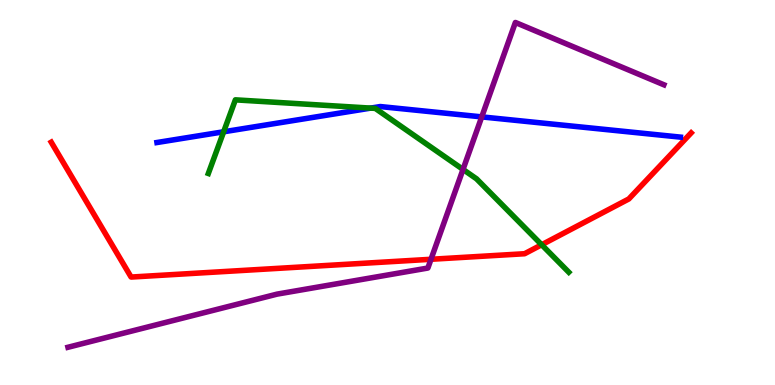[{'lines': ['blue', 'red'], 'intersections': []}, {'lines': ['green', 'red'], 'intersections': [{'x': 6.99, 'y': 3.64}]}, {'lines': ['purple', 'red'], 'intersections': [{'x': 5.56, 'y': 3.27}]}, {'lines': ['blue', 'green'], 'intersections': [{'x': 2.89, 'y': 6.58}, {'x': 4.78, 'y': 7.19}]}, {'lines': ['blue', 'purple'], 'intersections': [{'x': 6.22, 'y': 6.96}]}, {'lines': ['green', 'purple'], 'intersections': [{'x': 5.97, 'y': 5.6}]}]